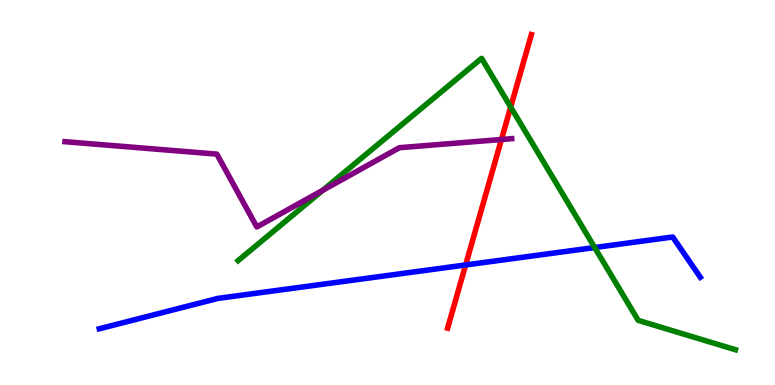[{'lines': ['blue', 'red'], 'intersections': [{'x': 6.01, 'y': 3.12}]}, {'lines': ['green', 'red'], 'intersections': [{'x': 6.59, 'y': 7.22}]}, {'lines': ['purple', 'red'], 'intersections': [{'x': 6.47, 'y': 6.38}]}, {'lines': ['blue', 'green'], 'intersections': [{'x': 7.67, 'y': 3.57}]}, {'lines': ['blue', 'purple'], 'intersections': []}, {'lines': ['green', 'purple'], 'intersections': [{'x': 4.16, 'y': 5.06}]}]